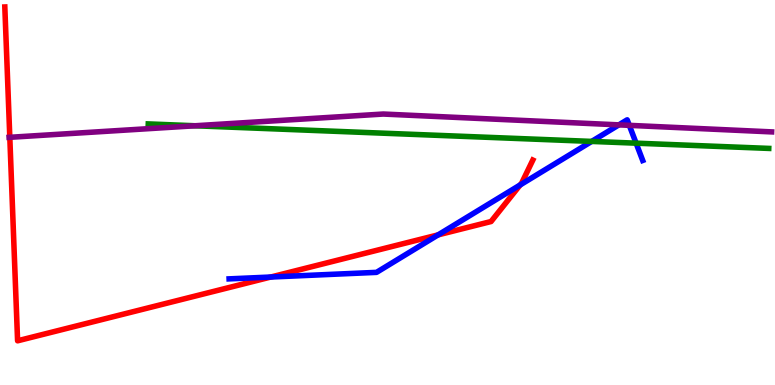[{'lines': ['blue', 'red'], 'intersections': [{'x': 3.49, 'y': 2.8}, {'x': 5.65, 'y': 3.9}, {'x': 6.71, 'y': 5.2}]}, {'lines': ['green', 'red'], 'intersections': []}, {'lines': ['purple', 'red'], 'intersections': [{'x': 0.126, 'y': 6.43}]}, {'lines': ['blue', 'green'], 'intersections': [{'x': 7.63, 'y': 6.33}, {'x': 8.21, 'y': 6.28}]}, {'lines': ['blue', 'purple'], 'intersections': [{'x': 7.99, 'y': 6.76}, {'x': 8.12, 'y': 6.74}]}, {'lines': ['green', 'purple'], 'intersections': [{'x': 2.52, 'y': 6.73}]}]